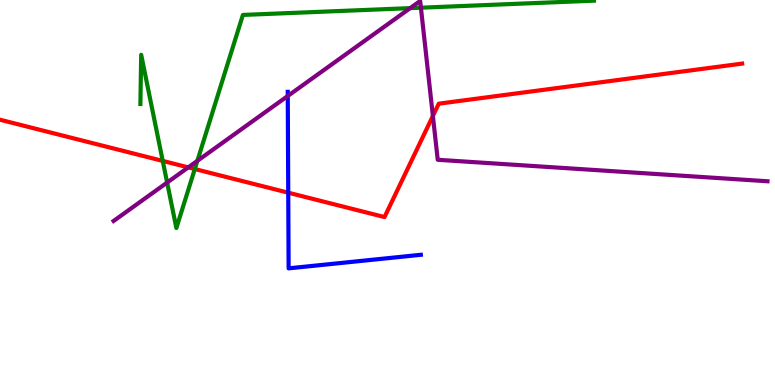[{'lines': ['blue', 'red'], 'intersections': [{'x': 3.72, 'y': 5.0}]}, {'lines': ['green', 'red'], 'intersections': [{'x': 2.1, 'y': 5.82}, {'x': 2.51, 'y': 5.61}]}, {'lines': ['purple', 'red'], 'intersections': [{'x': 2.43, 'y': 5.65}, {'x': 5.59, 'y': 6.99}]}, {'lines': ['blue', 'green'], 'intersections': []}, {'lines': ['blue', 'purple'], 'intersections': [{'x': 3.71, 'y': 7.51}]}, {'lines': ['green', 'purple'], 'intersections': [{'x': 2.16, 'y': 5.26}, {'x': 2.55, 'y': 5.82}, {'x': 5.29, 'y': 9.79}, {'x': 5.43, 'y': 9.8}]}]